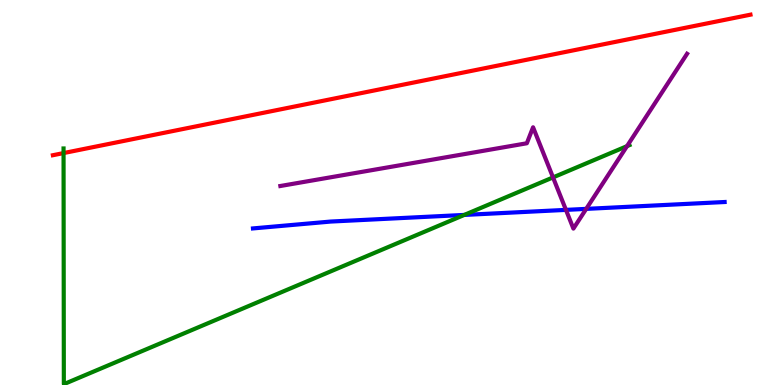[{'lines': ['blue', 'red'], 'intersections': []}, {'lines': ['green', 'red'], 'intersections': [{'x': 0.82, 'y': 6.02}]}, {'lines': ['purple', 'red'], 'intersections': []}, {'lines': ['blue', 'green'], 'intersections': [{'x': 5.99, 'y': 4.42}]}, {'lines': ['blue', 'purple'], 'intersections': [{'x': 7.3, 'y': 4.55}, {'x': 7.56, 'y': 4.57}]}, {'lines': ['green', 'purple'], 'intersections': [{'x': 7.14, 'y': 5.39}, {'x': 8.09, 'y': 6.2}]}]